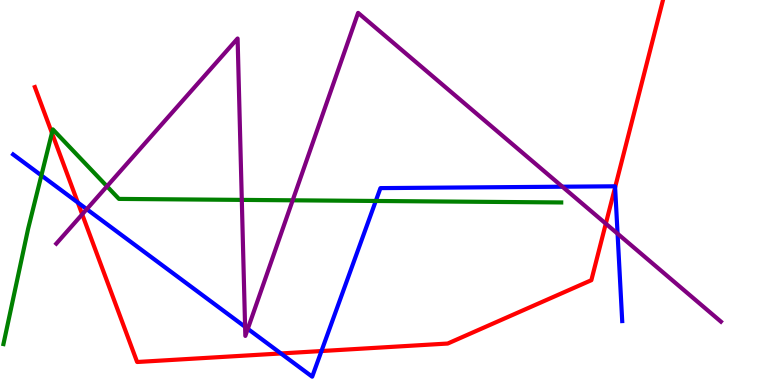[{'lines': ['blue', 'red'], 'intersections': [{'x': 1.0, 'y': 4.74}, {'x': 3.62, 'y': 0.819}, {'x': 4.15, 'y': 0.882}, {'x': 7.94, 'y': 5.14}]}, {'lines': ['green', 'red'], 'intersections': [{'x': 0.67, 'y': 6.55}]}, {'lines': ['purple', 'red'], 'intersections': [{'x': 1.06, 'y': 4.43}, {'x': 7.82, 'y': 4.19}]}, {'lines': ['blue', 'green'], 'intersections': [{'x': 0.534, 'y': 5.44}, {'x': 4.85, 'y': 4.78}]}, {'lines': ['blue', 'purple'], 'intersections': [{'x': 1.12, 'y': 4.57}, {'x': 3.16, 'y': 1.51}, {'x': 3.2, 'y': 1.46}, {'x': 7.26, 'y': 5.15}, {'x': 7.97, 'y': 3.93}]}, {'lines': ['green', 'purple'], 'intersections': [{'x': 1.38, 'y': 5.16}, {'x': 3.12, 'y': 4.81}, {'x': 3.78, 'y': 4.8}]}]